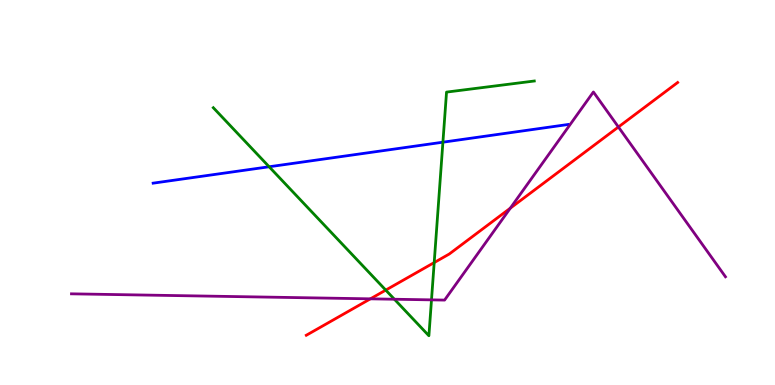[{'lines': ['blue', 'red'], 'intersections': []}, {'lines': ['green', 'red'], 'intersections': [{'x': 4.98, 'y': 2.46}, {'x': 5.6, 'y': 3.18}]}, {'lines': ['purple', 'red'], 'intersections': [{'x': 4.78, 'y': 2.24}, {'x': 6.58, 'y': 4.59}, {'x': 7.98, 'y': 6.7}]}, {'lines': ['blue', 'green'], 'intersections': [{'x': 3.47, 'y': 5.67}, {'x': 5.71, 'y': 6.31}]}, {'lines': ['blue', 'purple'], 'intersections': []}, {'lines': ['green', 'purple'], 'intersections': [{'x': 5.09, 'y': 2.23}, {'x': 5.57, 'y': 2.21}]}]